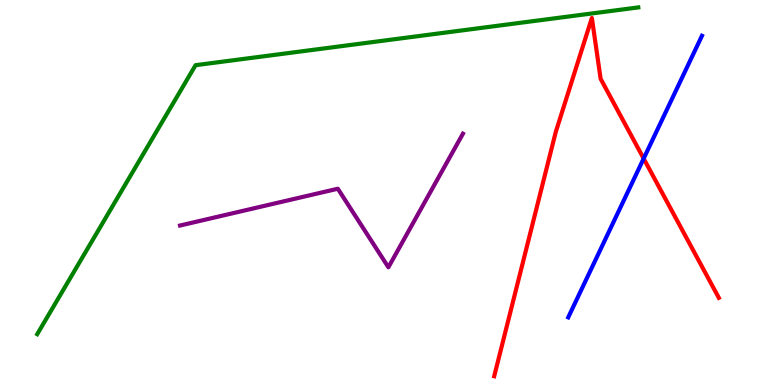[{'lines': ['blue', 'red'], 'intersections': [{'x': 8.31, 'y': 5.88}]}, {'lines': ['green', 'red'], 'intersections': []}, {'lines': ['purple', 'red'], 'intersections': []}, {'lines': ['blue', 'green'], 'intersections': []}, {'lines': ['blue', 'purple'], 'intersections': []}, {'lines': ['green', 'purple'], 'intersections': []}]